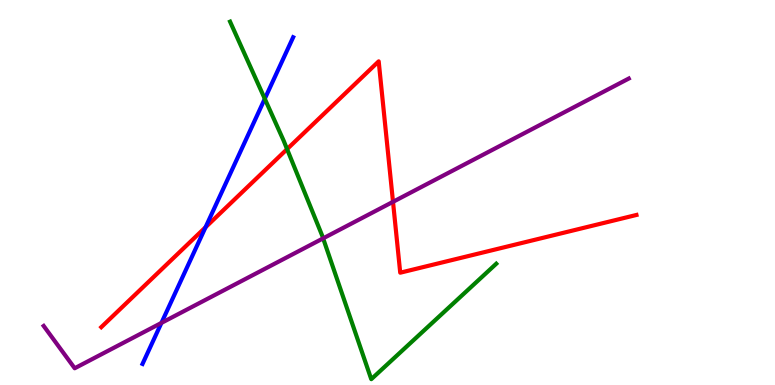[{'lines': ['blue', 'red'], 'intersections': [{'x': 2.65, 'y': 4.1}]}, {'lines': ['green', 'red'], 'intersections': [{'x': 3.7, 'y': 6.13}]}, {'lines': ['purple', 'red'], 'intersections': [{'x': 5.07, 'y': 4.76}]}, {'lines': ['blue', 'green'], 'intersections': [{'x': 3.42, 'y': 7.43}]}, {'lines': ['blue', 'purple'], 'intersections': [{'x': 2.08, 'y': 1.61}]}, {'lines': ['green', 'purple'], 'intersections': [{'x': 4.17, 'y': 3.81}]}]